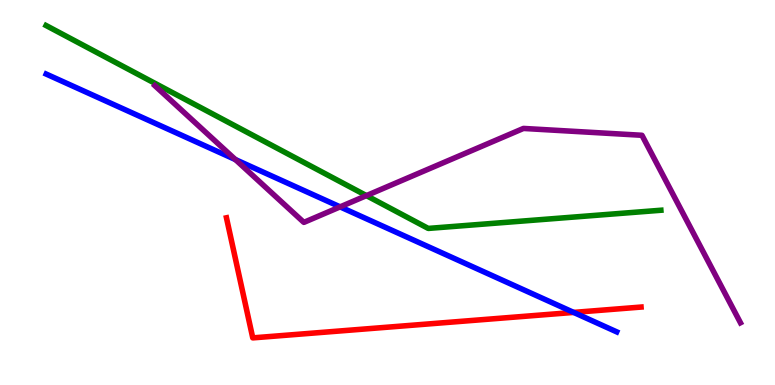[{'lines': ['blue', 'red'], 'intersections': [{'x': 7.4, 'y': 1.89}]}, {'lines': ['green', 'red'], 'intersections': []}, {'lines': ['purple', 'red'], 'intersections': []}, {'lines': ['blue', 'green'], 'intersections': []}, {'lines': ['blue', 'purple'], 'intersections': [{'x': 3.04, 'y': 5.86}, {'x': 4.39, 'y': 4.63}]}, {'lines': ['green', 'purple'], 'intersections': [{'x': 4.73, 'y': 4.92}]}]